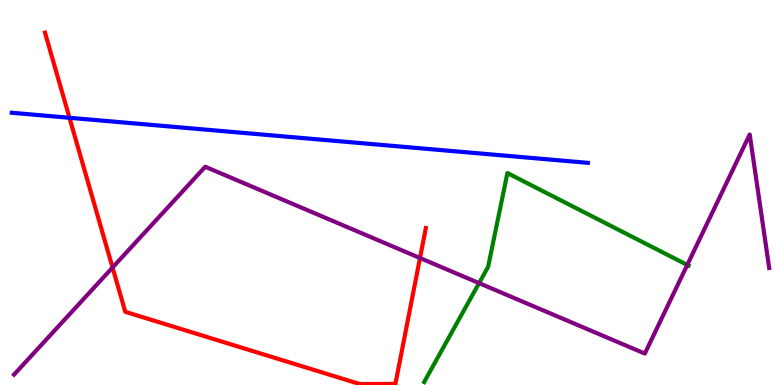[{'lines': ['blue', 'red'], 'intersections': [{'x': 0.896, 'y': 6.94}]}, {'lines': ['green', 'red'], 'intersections': []}, {'lines': ['purple', 'red'], 'intersections': [{'x': 1.45, 'y': 3.05}, {'x': 5.42, 'y': 3.3}]}, {'lines': ['blue', 'green'], 'intersections': []}, {'lines': ['blue', 'purple'], 'intersections': []}, {'lines': ['green', 'purple'], 'intersections': [{'x': 6.18, 'y': 2.65}, {'x': 8.87, 'y': 3.12}]}]